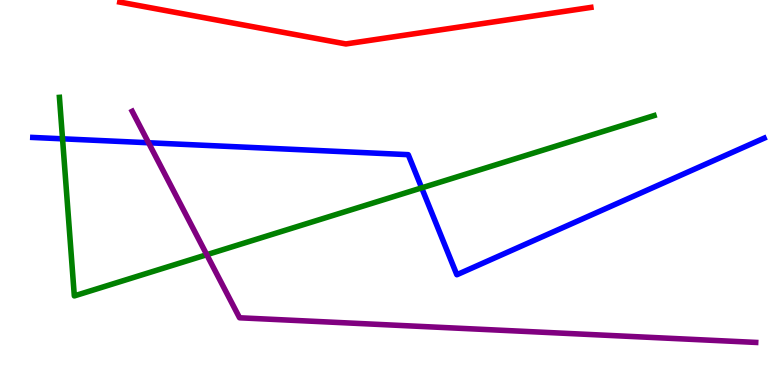[{'lines': ['blue', 'red'], 'intersections': []}, {'lines': ['green', 'red'], 'intersections': []}, {'lines': ['purple', 'red'], 'intersections': []}, {'lines': ['blue', 'green'], 'intersections': [{'x': 0.807, 'y': 6.39}, {'x': 5.44, 'y': 5.12}]}, {'lines': ['blue', 'purple'], 'intersections': [{'x': 1.92, 'y': 6.29}]}, {'lines': ['green', 'purple'], 'intersections': [{'x': 2.67, 'y': 3.38}]}]